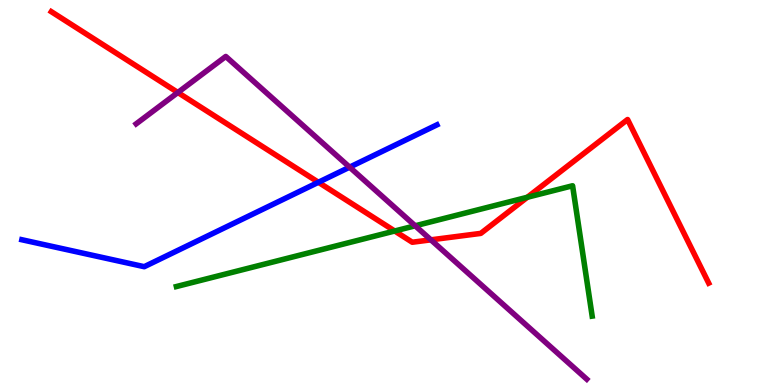[{'lines': ['blue', 'red'], 'intersections': [{'x': 4.11, 'y': 5.27}]}, {'lines': ['green', 'red'], 'intersections': [{'x': 5.09, 'y': 4.0}, {'x': 6.8, 'y': 4.88}]}, {'lines': ['purple', 'red'], 'intersections': [{'x': 2.29, 'y': 7.6}, {'x': 5.56, 'y': 3.77}]}, {'lines': ['blue', 'green'], 'intersections': []}, {'lines': ['blue', 'purple'], 'intersections': [{'x': 4.51, 'y': 5.66}]}, {'lines': ['green', 'purple'], 'intersections': [{'x': 5.36, 'y': 4.14}]}]